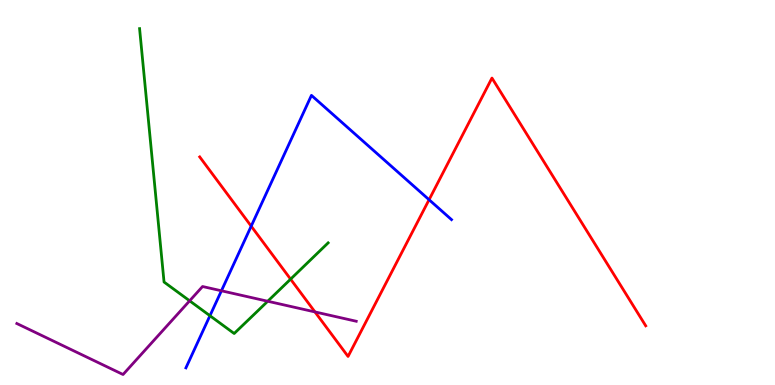[{'lines': ['blue', 'red'], 'intersections': [{'x': 3.24, 'y': 4.13}, {'x': 5.54, 'y': 4.81}]}, {'lines': ['green', 'red'], 'intersections': [{'x': 3.75, 'y': 2.75}]}, {'lines': ['purple', 'red'], 'intersections': [{'x': 4.06, 'y': 1.9}]}, {'lines': ['blue', 'green'], 'intersections': [{'x': 2.71, 'y': 1.8}]}, {'lines': ['blue', 'purple'], 'intersections': [{'x': 2.86, 'y': 2.45}]}, {'lines': ['green', 'purple'], 'intersections': [{'x': 2.45, 'y': 2.19}, {'x': 3.45, 'y': 2.18}]}]